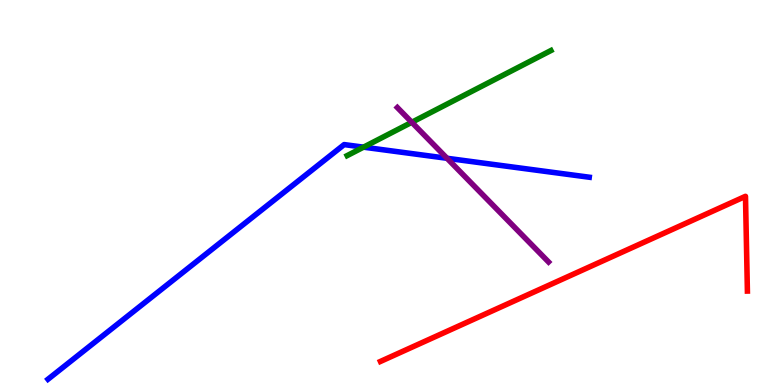[{'lines': ['blue', 'red'], 'intersections': []}, {'lines': ['green', 'red'], 'intersections': []}, {'lines': ['purple', 'red'], 'intersections': []}, {'lines': ['blue', 'green'], 'intersections': [{'x': 4.69, 'y': 6.18}]}, {'lines': ['blue', 'purple'], 'intersections': [{'x': 5.77, 'y': 5.89}]}, {'lines': ['green', 'purple'], 'intersections': [{'x': 5.31, 'y': 6.82}]}]